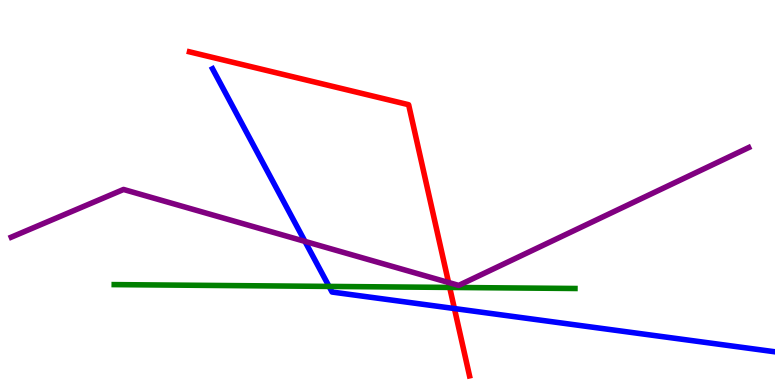[{'lines': ['blue', 'red'], 'intersections': [{'x': 5.86, 'y': 1.99}]}, {'lines': ['green', 'red'], 'intersections': [{'x': 5.8, 'y': 2.53}]}, {'lines': ['purple', 'red'], 'intersections': [{'x': 5.79, 'y': 2.66}]}, {'lines': ['blue', 'green'], 'intersections': [{'x': 4.25, 'y': 2.56}]}, {'lines': ['blue', 'purple'], 'intersections': [{'x': 3.93, 'y': 3.73}]}, {'lines': ['green', 'purple'], 'intersections': []}]